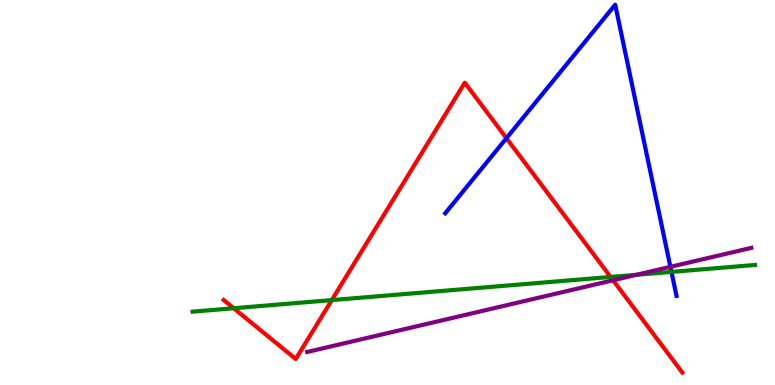[{'lines': ['blue', 'red'], 'intersections': [{'x': 6.53, 'y': 6.41}]}, {'lines': ['green', 'red'], 'intersections': [{'x': 3.02, 'y': 1.99}, {'x': 4.28, 'y': 2.21}, {'x': 7.88, 'y': 2.81}]}, {'lines': ['purple', 'red'], 'intersections': [{'x': 7.91, 'y': 2.72}]}, {'lines': ['blue', 'green'], 'intersections': [{'x': 8.66, 'y': 2.94}]}, {'lines': ['blue', 'purple'], 'intersections': [{'x': 8.65, 'y': 3.07}]}, {'lines': ['green', 'purple'], 'intersections': [{'x': 8.21, 'y': 2.86}]}]